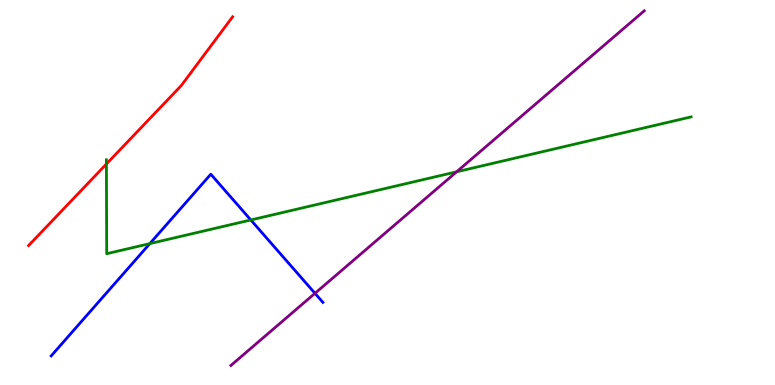[{'lines': ['blue', 'red'], 'intersections': []}, {'lines': ['green', 'red'], 'intersections': [{'x': 1.37, 'y': 5.74}]}, {'lines': ['purple', 'red'], 'intersections': []}, {'lines': ['blue', 'green'], 'intersections': [{'x': 1.93, 'y': 3.67}, {'x': 3.24, 'y': 4.29}]}, {'lines': ['blue', 'purple'], 'intersections': [{'x': 4.06, 'y': 2.38}]}, {'lines': ['green', 'purple'], 'intersections': [{'x': 5.89, 'y': 5.54}]}]